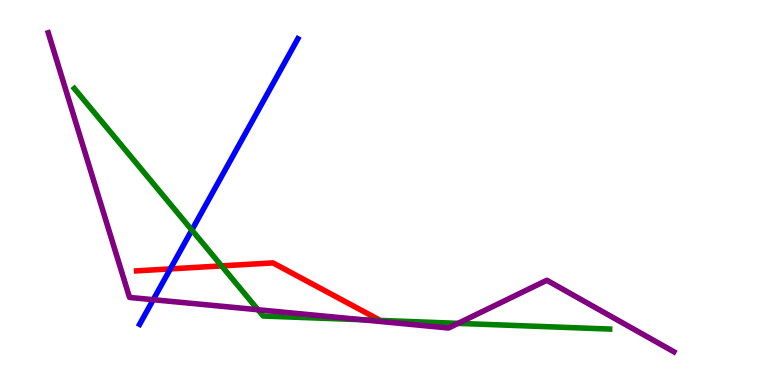[{'lines': ['blue', 'red'], 'intersections': [{'x': 2.2, 'y': 3.02}]}, {'lines': ['green', 'red'], 'intersections': [{'x': 2.86, 'y': 3.09}]}, {'lines': ['purple', 'red'], 'intersections': []}, {'lines': ['blue', 'green'], 'intersections': [{'x': 2.48, 'y': 4.02}]}, {'lines': ['blue', 'purple'], 'intersections': [{'x': 1.98, 'y': 2.22}]}, {'lines': ['green', 'purple'], 'intersections': [{'x': 3.33, 'y': 1.95}, {'x': 4.68, 'y': 1.69}, {'x': 5.91, 'y': 1.6}]}]